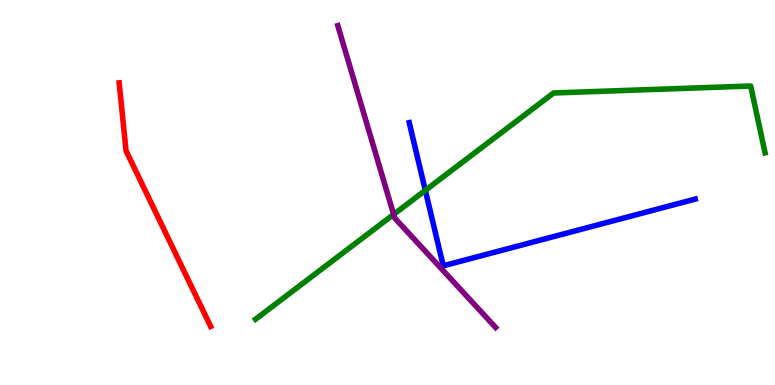[{'lines': ['blue', 'red'], 'intersections': []}, {'lines': ['green', 'red'], 'intersections': []}, {'lines': ['purple', 'red'], 'intersections': []}, {'lines': ['blue', 'green'], 'intersections': [{'x': 5.49, 'y': 5.06}]}, {'lines': ['blue', 'purple'], 'intersections': []}, {'lines': ['green', 'purple'], 'intersections': [{'x': 5.08, 'y': 4.43}]}]